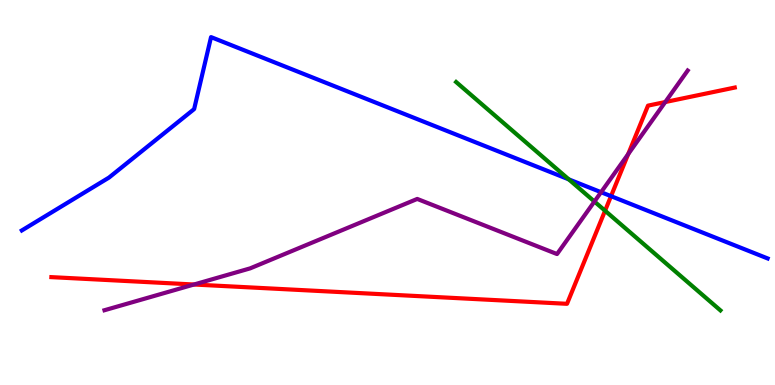[{'lines': ['blue', 'red'], 'intersections': [{'x': 7.88, 'y': 4.91}]}, {'lines': ['green', 'red'], 'intersections': [{'x': 7.81, 'y': 4.53}]}, {'lines': ['purple', 'red'], 'intersections': [{'x': 2.5, 'y': 2.61}, {'x': 8.11, 'y': 6.0}, {'x': 8.58, 'y': 7.35}]}, {'lines': ['blue', 'green'], 'intersections': [{'x': 7.34, 'y': 5.34}]}, {'lines': ['blue', 'purple'], 'intersections': [{'x': 7.76, 'y': 5.01}]}, {'lines': ['green', 'purple'], 'intersections': [{'x': 7.67, 'y': 4.77}]}]